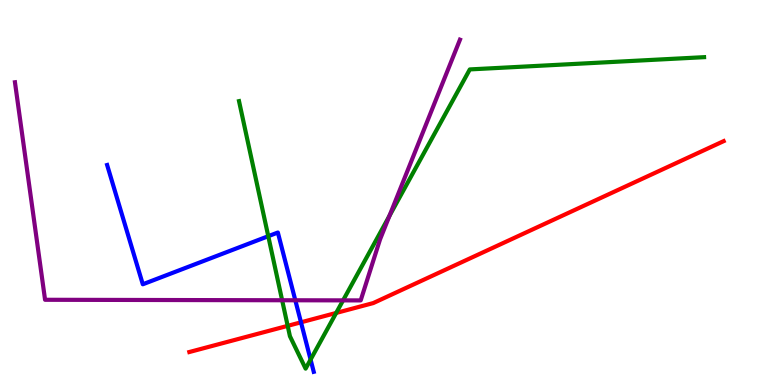[{'lines': ['blue', 'red'], 'intersections': [{'x': 3.88, 'y': 1.63}]}, {'lines': ['green', 'red'], 'intersections': [{'x': 3.71, 'y': 1.54}, {'x': 4.34, 'y': 1.87}]}, {'lines': ['purple', 'red'], 'intersections': []}, {'lines': ['blue', 'green'], 'intersections': [{'x': 3.46, 'y': 3.87}, {'x': 4.01, 'y': 0.66}]}, {'lines': ['blue', 'purple'], 'intersections': [{'x': 3.81, 'y': 2.2}]}, {'lines': ['green', 'purple'], 'intersections': [{'x': 3.64, 'y': 2.2}, {'x': 4.43, 'y': 2.2}, {'x': 5.03, 'y': 4.39}]}]